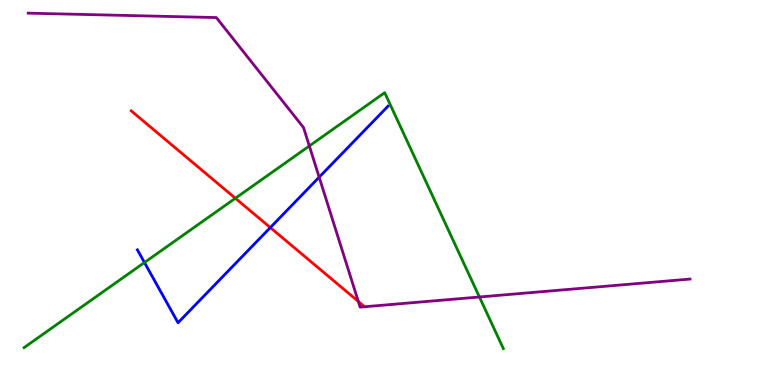[{'lines': ['blue', 'red'], 'intersections': [{'x': 3.49, 'y': 4.09}]}, {'lines': ['green', 'red'], 'intersections': [{'x': 3.04, 'y': 4.85}]}, {'lines': ['purple', 'red'], 'intersections': [{'x': 4.62, 'y': 2.17}]}, {'lines': ['blue', 'green'], 'intersections': [{'x': 1.86, 'y': 3.18}]}, {'lines': ['blue', 'purple'], 'intersections': [{'x': 4.12, 'y': 5.4}]}, {'lines': ['green', 'purple'], 'intersections': [{'x': 3.99, 'y': 6.21}, {'x': 6.19, 'y': 2.29}]}]